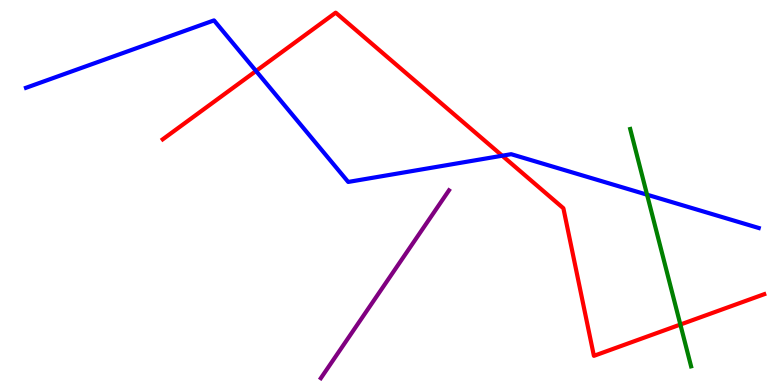[{'lines': ['blue', 'red'], 'intersections': [{'x': 3.3, 'y': 8.16}, {'x': 6.48, 'y': 5.96}]}, {'lines': ['green', 'red'], 'intersections': [{'x': 8.78, 'y': 1.57}]}, {'lines': ['purple', 'red'], 'intersections': []}, {'lines': ['blue', 'green'], 'intersections': [{'x': 8.35, 'y': 4.94}]}, {'lines': ['blue', 'purple'], 'intersections': []}, {'lines': ['green', 'purple'], 'intersections': []}]